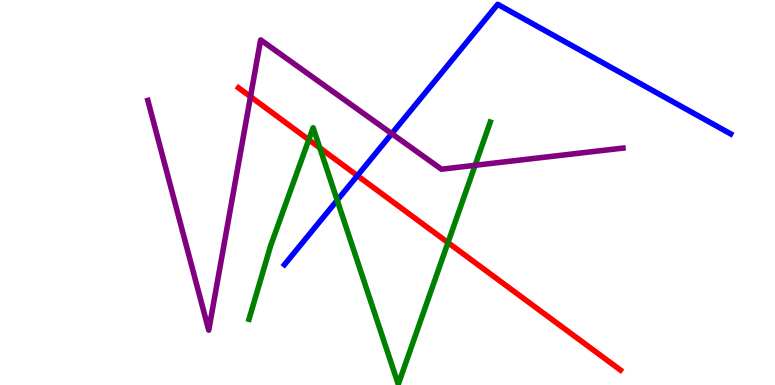[{'lines': ['blue', 'red'], 'intersections': [{'x': 4.61, 'y': 5.44}]}, {'lines': ['green', 'red'], 'intersections': [{'x': 3.98, 'y': 6.37}, {'x': 4.13, 'y': 6.16}, {'x': 5.78, 'y': 3.7}]}, {'lines': ['purple', 'red'], 'intersections': [{'x': 3.23, 'y': 7.49}]}, {'lines': ['blue', 'green'], 'intersections': [{'x': 4.35, 'y': 4.8}]}, {'lines': ['blue', 'purple'], 'intersections': [{'x': 5.05, 'y': 6.53}]}, {'lines': ['green', 'purple'], 'intersections': [{'x': 6.13, 'y': 5.71}]}]